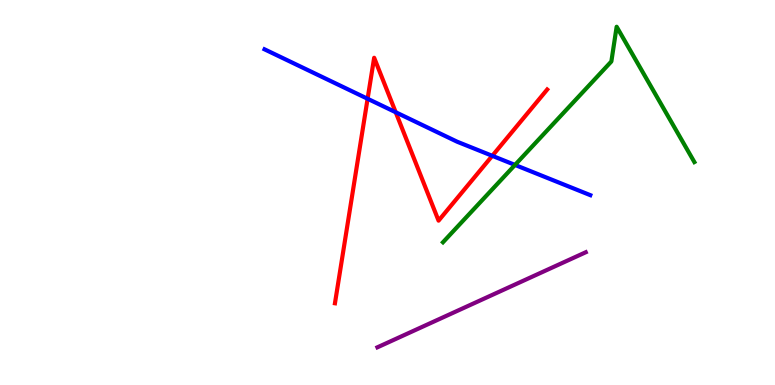[{'lines': ['blue', 'red'], 'intersections': [{'x': 4.74, 'y': 7.43}, {'x': 5.11, 'y': 7.08}, {'x': 6.35, 'y': 5.95}]}, {'lines': ['green', 'red'], 'intersections': []}, {'lines': ['purple', 'red'], 'intersections': []}, {'lines': ['blue', 'green'], 'intersections': [{'x': 6.65, 'y': 5.72}]}, {'lines': ['blue', 'purple'], 'intersections': []}, {'lines': ['green', 'purple'], 'intersections': []}]